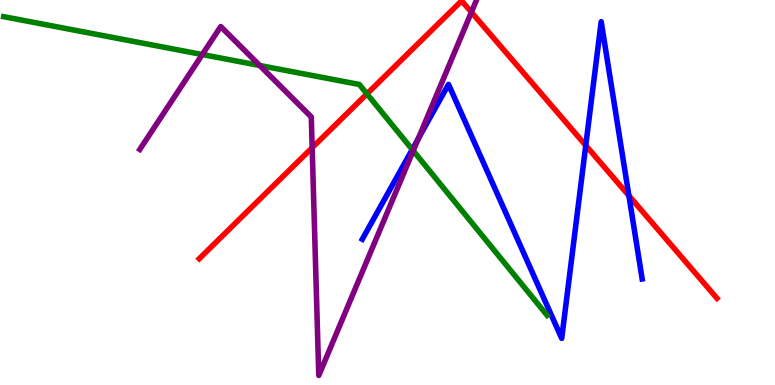[{'lines': ['blue', 'red'], 'intersections': [{'x': 7.56, 'y': 6.22}, {'x': 8.11, 'y': 4.92}]}, {'lines': ['green', 'red'], 'intersections': [{'x': 4.74, 'y': 7.56}]}, {'lines': ['purple', 'red'], 'intersections': [{'x': 4.03, 'y': 6.16}, {'x': 6.08, 'y': 9.68}]}, {'lines': ['blue', 'green'], 'intersections': [{'x': 5.32, 'y': 6.12}]}, {'lines': ['blue', 'purple'], 'intersections': [{'x': 5.4, 'y': 6.4}]}, {'lines': ['green', 'purple'], 'intersections': [{'x': 2.61, 'y': 8.58}, {'x': 3.35, 'y': 8.3}, {'x': 5.33, 'y': 6.09}]}]